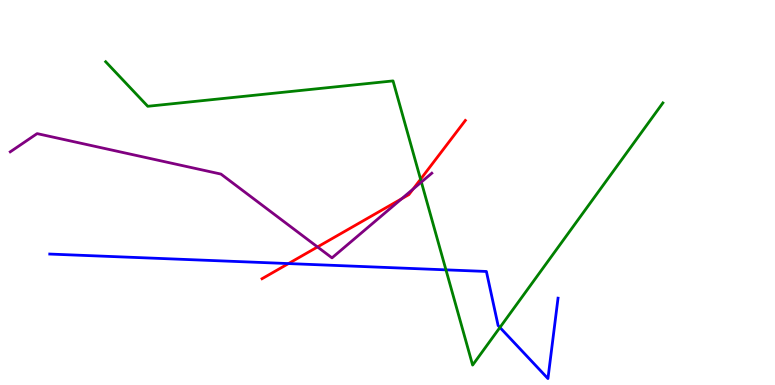[{'lines': ['blue', 'red'], 'intersections': [{'x': 3.72, 'y': 3.15}]}, {'lines': ['green', 'red'], 'intersections': [{'x': 5.43, 'y': 5.34}]}, {'lines': ['purple', 'red'], 'intersections': [{'x': 4.1, 'y': 3.59}, {'x': 5.18, 'y': 4.84}, {'x': 5.33, 'y': 5.09}]}, {'lines': ['blue', 'green'], 'intersections': [{'x': 5.75, 'y': 2.99}, {'x': 6.45, 'y': 1.49}]}, {'lines': ['blue', 'purple'], 'intersections': []}, {'lines': ['green', 'purple'], 'intersections': [{'x': 5.44, 'y': 5.27}]}]